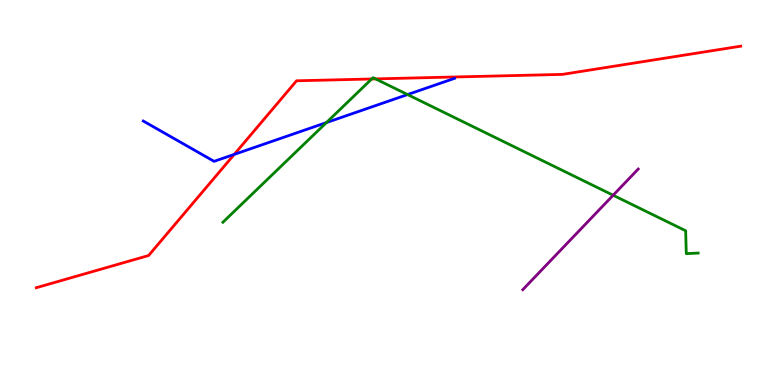[{'lines': ['blue', 'red'], 'intersections': [{'x': 3.02, 'y': 5.99}]}, {'lines': ['green', 'red'], 'intersections': [{'x': 4.8, 'y': 7.95}, {'x': 4.85, 'y': 7.95}]}, {'lines': ['purple', 'red'], 'intersections': []}, {'lines': ['blue', 'green'], 'intersections': [{'x': 4.21, 'y': 6.82}, {'x': 5.26, 'y': 7.54}]}, {'lines': ['blue', 'purple'], 'intersections': []}, {'lines': ['green', 'purple'], 'intersections': [{'x': 7.91, 'y': 4.93}]}]